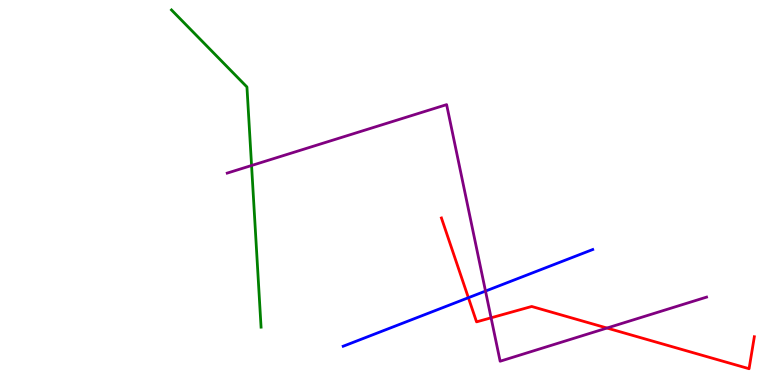[{'lines': ['blue', 'red'], 'intersections': [{'x': 6.04, 'y': 2.27}]}, {'lines': ['green', 'red'], 'intersections': []}, {'lines': ['purple', 'red'], 'intersections': [{'x': 6.34, 'y': 1.75}, {'x': 7.83, 'y': 1.48}]}, {'lines': ['blue', 'green'], 'intersections': []}, {'lines': ['blue', 'purple'], 'intersections': [{'x': 6.26, 'y': 2.44}]}, {'lines': ['green', 'purple'], 'intersections': [{'x': 3.25, 'y': 5.7}]}]